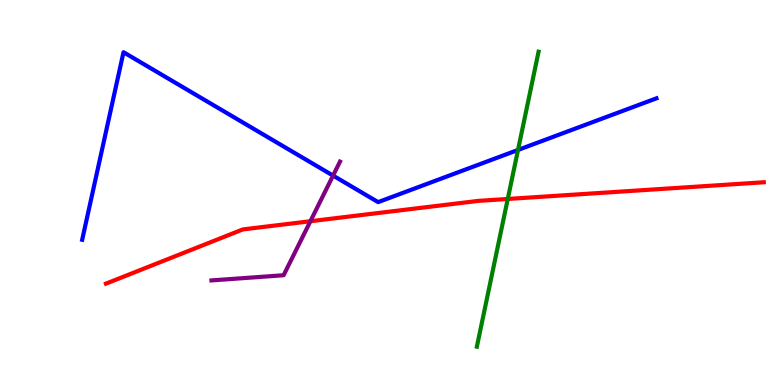[{'lines': ['blue', 'red'], 'intersections': []}, {'lines': ['green', 'red'], 'intersections': [{'x': 6.55, 'y': 4.83}]}, {'lines': ['purple', 'red'], 'intersections': [{'x': 4.01, 'y': 4.25}]}, {'lines': ['blue', 'green'], 'intersections': [{'x': 6.68, 'y': 6.11}]}, {'lines': ['blue', 'purple'], 'intersections': [{'x': 4.3, 'y': 5.44}]}, {'lines': ['green', 'purple'], 'intersections': []}]